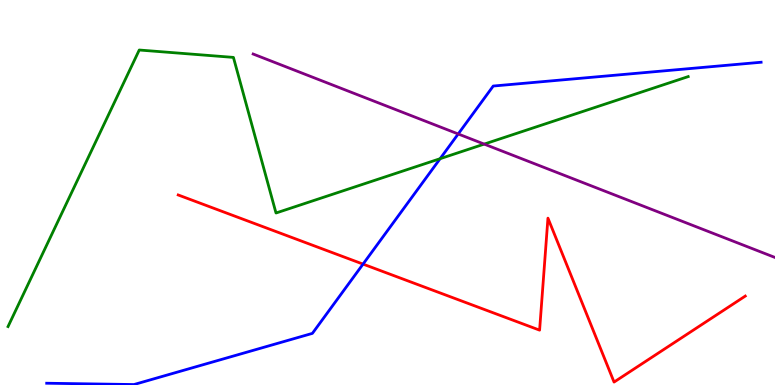[{'lines': ['blue', 'red'], 'intersections': [{'x': 4.68, 'y': 3.14}]}, {'lines': ['green', 'red'], 'intersections': []}, {'lines': ['purple', 'red'], 'intersections': []}, {'lines': ['blue', 'green'], 'intersections': [{'x': 5.68, 'y': 5.88}]}, {'lines': ['blue', 'purple'], 'intersections': [{'x': 5.91, 'y': 6.52}]}, {'lines': ['green', 'purple'], 'intersections': [{'x': 6.25, 'y': 6.26}]}]